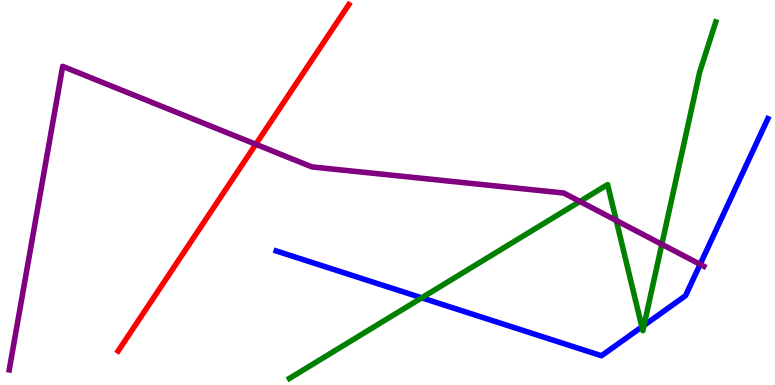[{'lines': ['blue', 'red'], 'intersections': []}, {'lines': ['green', 'red'], 'intersections': []}, {'lines': ['purple', 'red'], 'intersections': [{'x': 3.3, 'y': 6.25}]}, {'lines': ['blue', 'green'], 'intersections': [{'x': 5.44, 'y': 2.26}, {'x': 8.28, 'y': 1.51}, {'x': 8.31, 'y': 1.55}]}, {'lines': ['blue', 'purple'], 'intersections': [{'x': 9.03, 'y': 3.13}]}, {'lines': ['green', 'purple'], 'intersections': [{'x': 7.48, 'y': 4.77}, {'x': 7.95, 'y': 4.27}, {'x': 8.54, 'y': 3.65}]}]